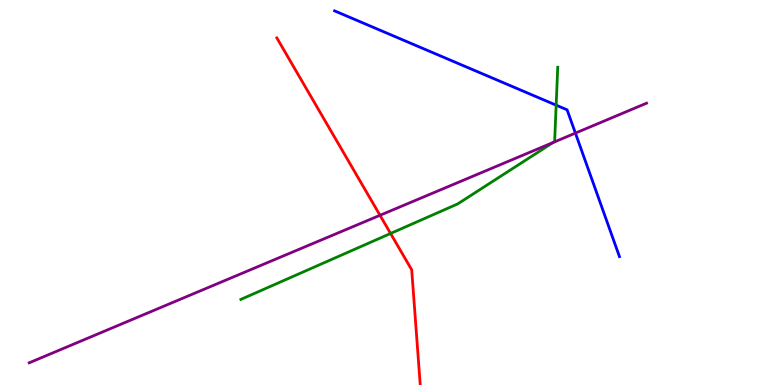[{'lines': ['blue', 'red'], 'intersections': []}, {'lines': ['green', 'red'], 'intersections': [{'x': 5.04, 'y': 3.94}]}, {'lines': ['purple', 'red'], 'intersections': [{'x': 4.9, 'y': 4.41}]}, {'lines': ['blue', 'green'], 'intersections': [{'x': 7.18, 'y': 7.27}]}, {'lines': ['blue', 'purple'], 'intersections': [{'x': 7.42, 'y': 6.54}]}, {'lines': ['green', 'purple'], 'intersections': [{'x': 7.14, 'y': 6.3}]}]